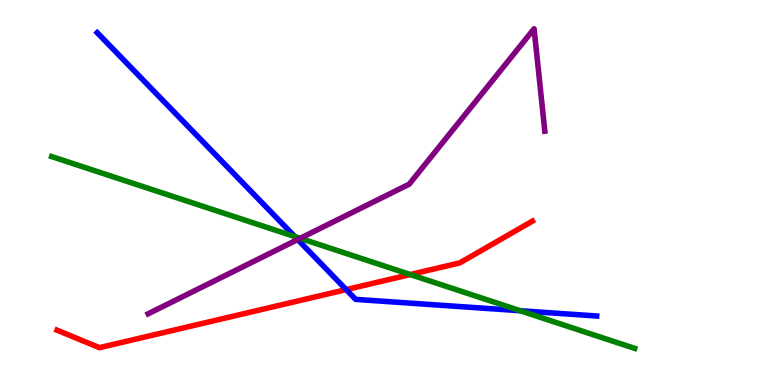[{'lines': ['blue', 'red'], 'intersections': [{'x': 4.47, 'y': 2.48}]}, {'lines': ['green', 'red'], 'intersections': [{'x': 5.29, 'y': 2.87}]}, {'lines': ['purple', 'red'], 'intersections': []}, {'lines': ['blue', 'green'], 'intersections': [{'x': 3.8, 'y': 3.86}, {'x': 6.71, 'y': 1.93}]}, {'lines': ['blue', 'purple'], 'intersections': [{'x': 3.84, 'y': 3.78}]}, {'lines': ['green', 'purple'], 'intersections': [{'x': 3.87, 'y': 3.81}]}]